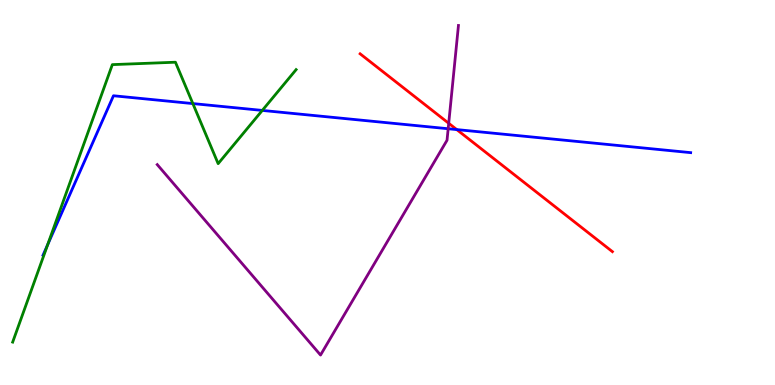[{'lines': ['blue', 'red'], 'intersections': [{'x': 5.89, 'y': 6.63}]}, {'lines': ['green', 'red'], 'intersections': []}, {'lines': ['purple', 'red'], 'intersections': [{'x': 5.79, 'y': 6.8}]}, {'lines': ['blue', 'green'], 'intersections': [{'x': 0.615, 'y': 3.65}, {'x': 2.49, 'y': 7.31}, {'x': 3.38, 'y': 7.13}]}, {'lines': ['blue', 'purple'], 'intersections': [{'x': 5.78, 'y': 6.66}]}, {'lines': ['green', 'purple'], 'intersections': []}]